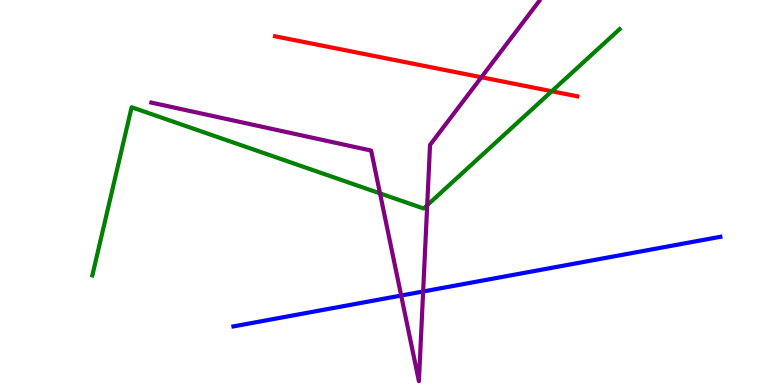[{'lines': ['blue', 'red'], 'intersections': []}, {'lines': ['green', 'red'], 'intersections': [{'x': 7.12, 'y': 7.63}]}, {'lines': ['purple', 'red'], 'intersections': [{'x': 6.21, 'y': 7.99}]}, {'lines': ['blue', 'green'], 'intersections': []}, {'lines': ['blue', 'purple'], 'intersections': [{'x': 5.18, 'y': 2.32}, {'x': 5.46, 'y': 2.43}]}, {'lines': ['green', 'purple'], 'intersections': [{'x': 4.9, 'y': 4.98}, {'x': 5.51, 'y': 4.67}]}]